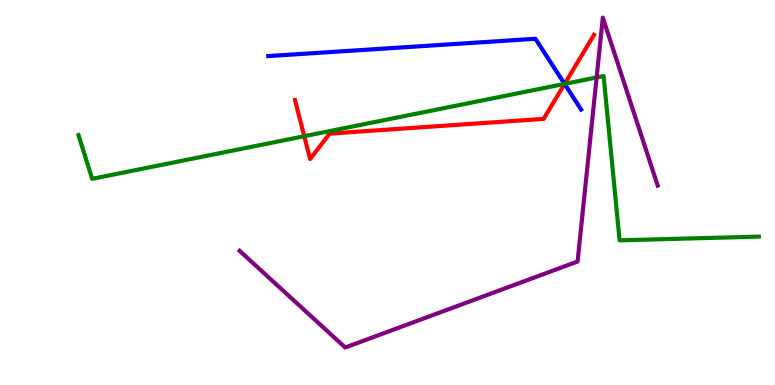[{'lines': ['blue', 'red'], 'intersections': [{'x': 7.28, 'y': 7.82}]}, {'lines': ['green', 'red'], 'intersections': [{'x': 3.93, 'y': 6.46}, {'x': 7.29, 'y': 7.82}]}, {'lines': ['purple', 'red'], 'intersections': []}, {'lines': ['blue', 'green'], 'intersections': [{'x': 7.28, 'y': 7.82}]}, {'lines': ['blue', 'purple'], 'intersections': []}, {'lines': ['green', 'purple'], 'intersections': [{'x': 7.7, 'y': 7.99}]}]